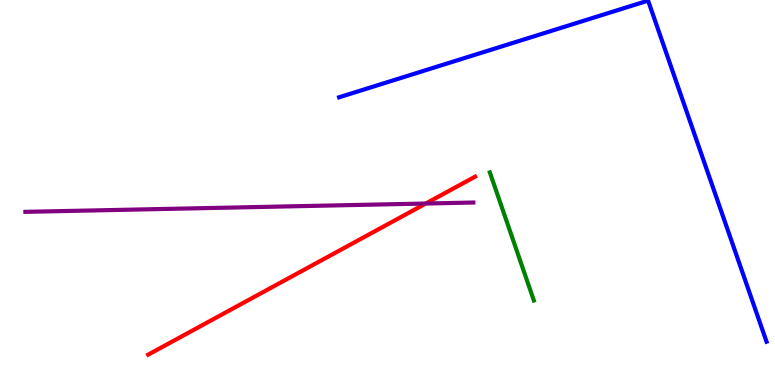[{'lines': ['blue', 'red'], 'intersections': []}, {'lines': ['green', 'red'], 'intersections': []}, {'lines': ['purple', 'red'], 'intersections': [{'x': 5.49, 'y': 4.71}]}, {'lines': ['blue', 'green'], 'intersections': []}, {'lines': ['blue', 'purple'], 'intersections': []}, {'lines': ['green', 'purple'], 'intersections': []}]